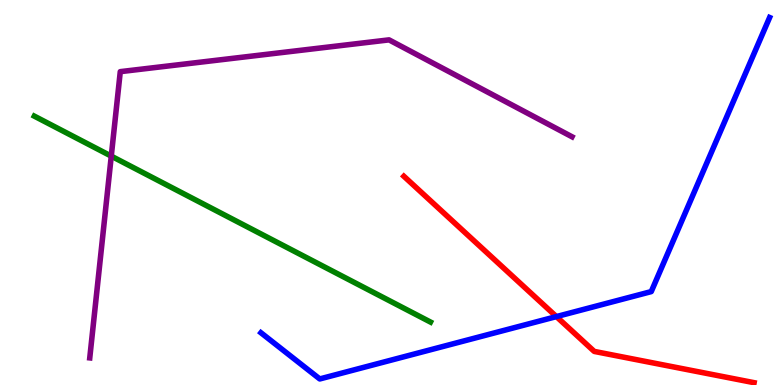[{'lines': ['blue', 'red'], 'intersections': [{'x': 7.18, 'y': 1.78}]}, {'lines': ['green', 'red'], 'intersections': []}, {'lines': ['purple', 'red'], 'intersections': []}, {'lines': ['blue', 'green'], 'intersections': []}, {'lines': ['blue', 'purple'], 'intersections': []}, {'lines': ['green', 'purple'], 'intersections': [{'x': 1.44, 'y': 5.94}]}]